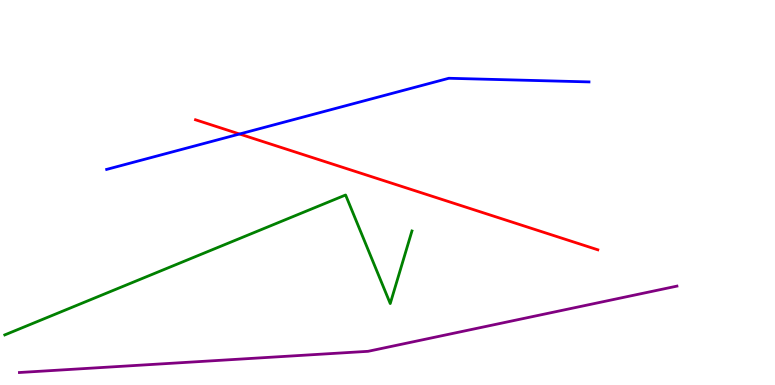[{'lines': ['blue', 'red'], 'intersections': [{'x': 3.09, 'y': 6.52}]}, {'lines': ['green', 'red'], 'intersections': []}, {'lines': ['purple', 'red'], 'intersections': []}, {'lines': ['blue', 'green'], 'intersections': []}, {'lines': ['blue', 'purple'], 'intersections': []}, {'lines': ['green', 'purple'], 'intersections': []}]